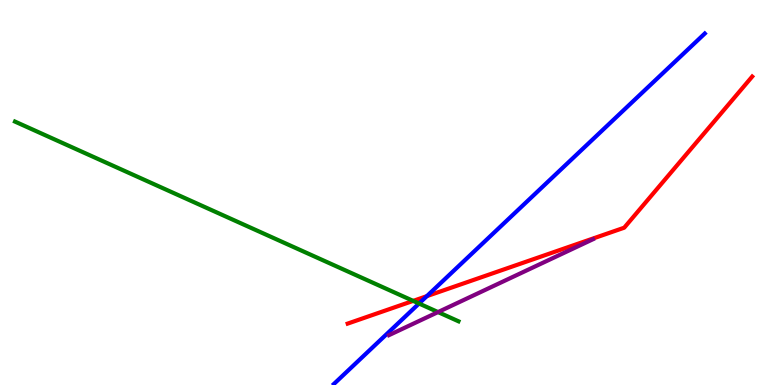[{'lines': ['blue', 'red'], 'intersections': [{'x': 5.51, 'y': 2.31}]}, {'lines': ['green', 'red'], 'intersections': [{'x': 5.33, 'y': 2.18}]}, {'lines': ['purple', 'red'], 'intersections': []}, {'lines': ['blue', 'green'], 'intersections': [{'x': 5.41, 'y': 2.12}]}, {'lines': ['blue', 'purple'], 'intersections': []}, {'lines': ['green', 'purple'], 'intersections': [{'x': 5.65, 'y': 1.89}]}]